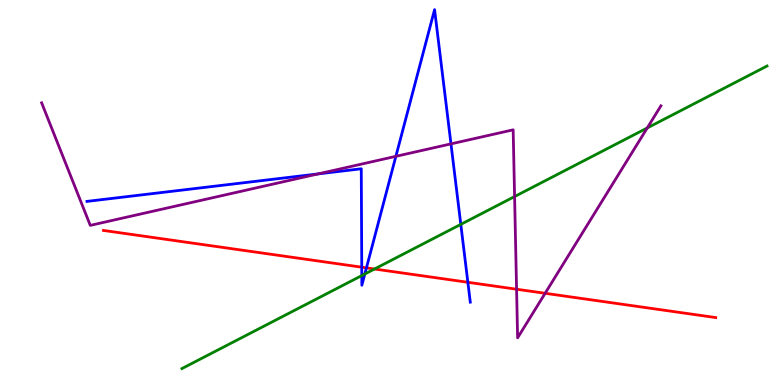[{'lines': ['blue', 'red'], 'intersections': [{'x': 4.67, 'y': 3.06}, {'x': 4.73, 'y': 3.04}, {'x': 6.04, 'y': 2.67}]}, {'lines': ['green', 'red'], 'intersections': [{'x': 4.83, 'y': 3.01}]}, {'lines': ['purple', 'red'], 'intersections': [{'x': 6.67, 'y': 2.49}, {'x': 7.03, 'y': 2.38}]}, {'lines': ['blue', 'green'], 'intersections': [{'x': 4.67, 'y': 2.84}, {'x': 4.71, 'y': 2.88}, {'x': 5.95, 'y': 4.17}]}, {'lines': ['blue', 'purple'], 'intersections': [{'x': 4.1, 'y': 5.48}, {'x': 5.11, 'y': 5.94}, {'x': 5.82, 'y': 6.26}]}, {'lines': ['green', 'purple'], 'intersections': [{'x': 6.64, 'y': 4.89}, {'x': 8.35, 'y': 6.68}]}]